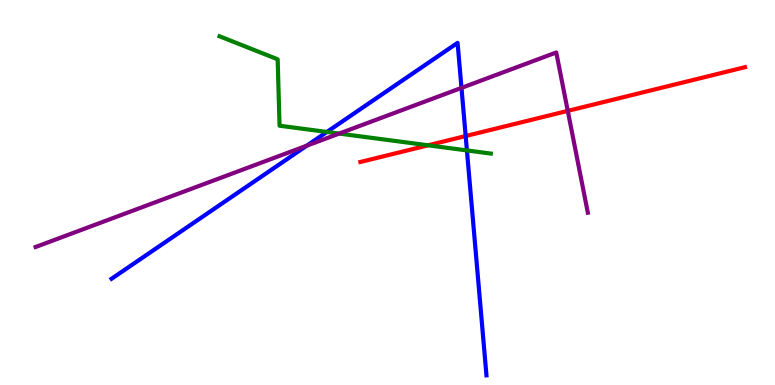[{'lines': ['blue', 'red'], 'intersections': [{'x': 6.01, 'y': 6.47}]}, {'lines': ['green', 'red'], 'intersections': [{'x': 5.52, 'y': 6.23}]}, {'lines': ['purple', 'red'], 'intersections': [{'x': 7.33, 'y': 7.12}]}, {'lines': ['blue', 'green'], 'intersections': [{'x': 4.22, 'y': 6.57}, {'x': 6.02, 'y': 6.09}]}, {'lines': ['blue', 'purple'], 'intersections': [{'x': 3.96, 'y': 6.22}, {'x': 5.95, 'y': 7.72}]}, {'lines': ['green', 'purple'], 'intersections': [{'x': 4.38, 'y': 6.53}]}]